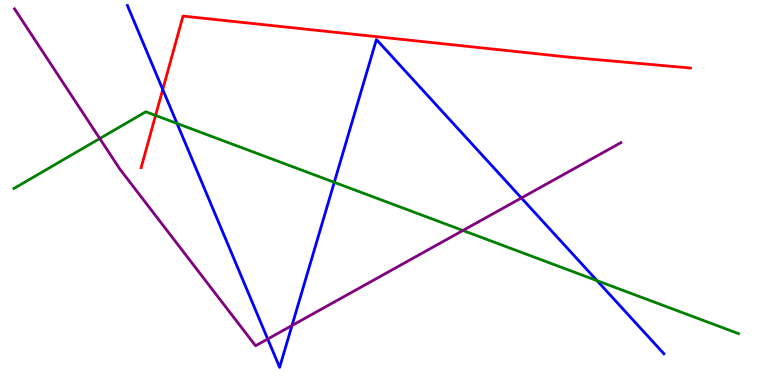[{'lines': ['blue', 'red'], 'intersections': [{'x': 2.1, 'y': 7.68}]}, {'lines': ['green', 'red'], 'intersections': [{'x': 2.01, 'y': 7.0}]}, {'lines': ['purple', 'red'], 'intersections': []}, {'lines': ['blue', 'green'], 'intersections': [{'x': 2.28, 'y': 6.79}, {'x': 4.31, 'y': 5.26}, {'x': 7.7, 'y': 2.71}]}, {'lines': ['blue', 'purple'], 'intersections': [{'x': 3.45, 'y': 1.19}, {'x': 3.77, 'y': 1.54}, {'x': 6.73, 'y': 4.86}]}, {'lines': ['green', 'purple'], 'intersections': [{'x': 1.29, 'y': 6.4}, {'x': 5.97, 'y': 4.01}]}]